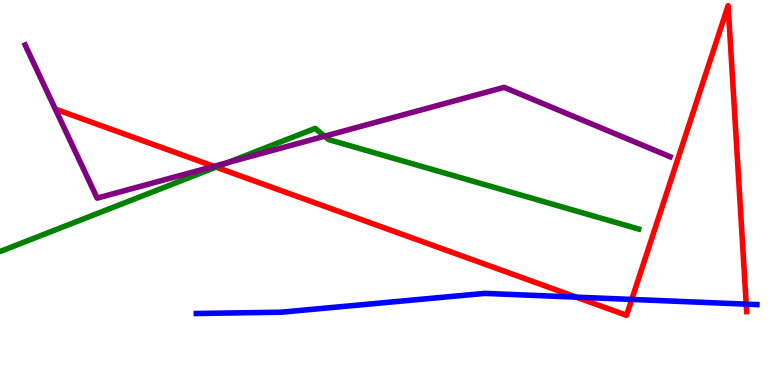[{'lines': ['blue', 'red'], 'intersections': [{'x': 7.44, 'y': 2.28}, {'x': 8.15, 'y': 2.22}, {'x': 9.63, 'y': 2.1}]}, {'lines': ['green', 'red'], 'intersections': [{'x': 2.79, 'y': 5.66}]}, {'lines': ['purple', 'red'], 'intersections': [{'x': 2.76, 'y': 5.68}]}, {'lines': ['blue', 'green'], 'intersections': []}, {'lines': ['blue', 'purple'], 'intersections': []}, {'lines': ['green', 'purple'], 'intersections': [{'x': 2.94, 'y': 5.78}, {'x': 4.19, 'y': 6.46}]}]